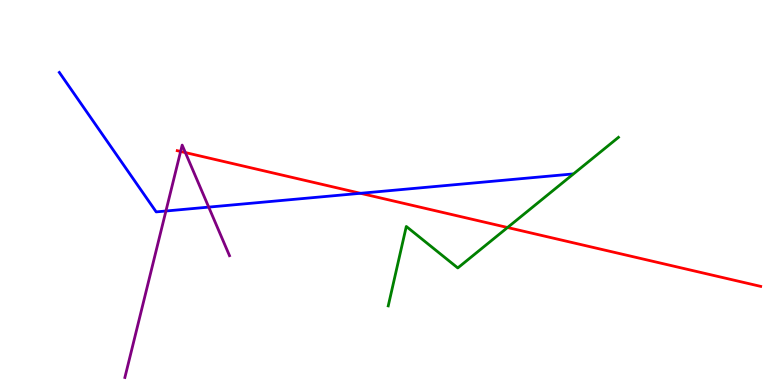[{'lines': ['blue', 'red'], 'intersections': [{'x': 4.65, 'y': 4.98}]}, {'lines': ['green', 'red'], 'intersections': [{'x': 6.55, 'y': 4.09}]}, {'lines': ['purple', 'red'], 'intersections': [{'x': 2.33, 'y': 6.07}, {'x': 2.39, 'y': 6.04}]}, {'lines': ['blue', 'green'], 'intersections': []}, {'lines': ['blue', 'purple'], 'intersections': [{'x': 2.14, 'y': 4.52}, {'x': 2.69, 'y': 4.62}]}, {'lines': ['green', 'purple'], 'intersections': []}]